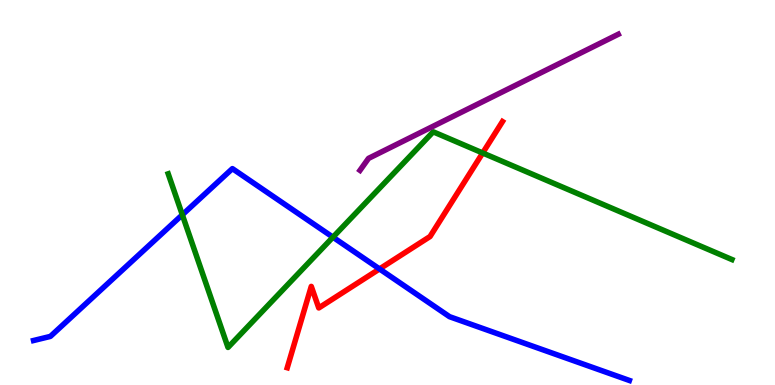[{'lines': ['blue', 'red'], 'intersections': [{'x': 4.9, 'y': 3.01}]}, {'lines': ['green', 'red'], 'intersections': [{'x': 6.23, 'y': 6.03}]}, {'lines': ['purple', 'red'], 'intersections': []}, {'lines': ['blue', 'green'], 'intersections': [{'x': 2.35, 'y': 4.42}, {'x': 4.3, 'y': 3.84}]}, {'lines': ['blue', 'purple'], 'intersections': []}, {'lines': ['green', 'purple'], 'intersections': []}]